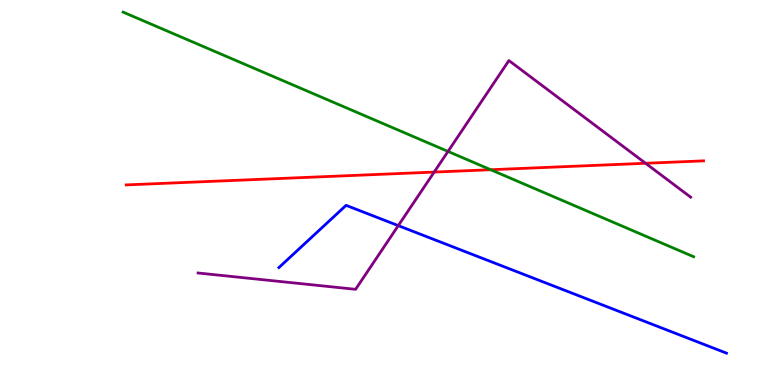[{'lines': ['blue', 'red'], 'intersections': []}, {'lines': ['green', 'red'], 'intersections': [{'x': 6.33, 'y': 5.59}]}, {'lines': ['purple', 'red'], 'intersections': [{'x': 5.6, 'y': 5.53}, {'x': 8.33, 'y': 5.76}]}, {'lines': ['blue', 'green'], 'intersections': []}, {'lines': ['blue', 'purple'], 'intersections': [{'x': 5.14, 'y': 4.14}]}, {'lines': ['green', 'purple'], 'intersections': [{'x': 5.78, 'y': 6.07}]}]